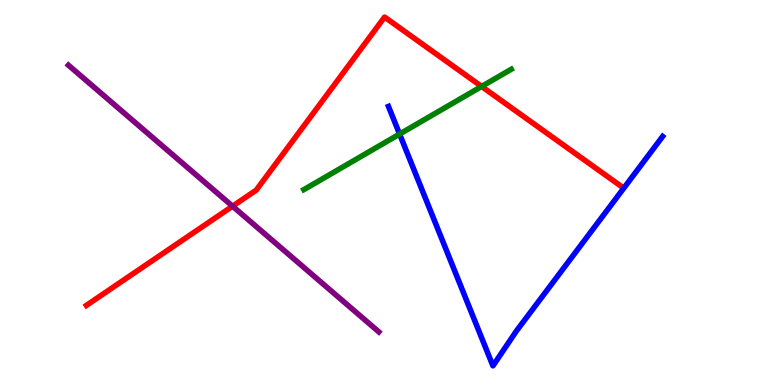[{'lines': ['blue', 'red'], 'intersections': []}, {'lines': ['green', 'red'], 'intersections': [{'x': 6.21, 'y': 7.75}]}, {'lines': ['purple', 'red'], 'intersections': [{'x': 3.0, 'y': 4.64}]}, {'lines': ['blue', 'green'], 'intersections': [{'x': 5.16, 'y': 6.52}]}, {'lines': ['blue', 'purple'], 'intersections': []}, {'lines': ['green', 'purple'], 'intersections': []}]